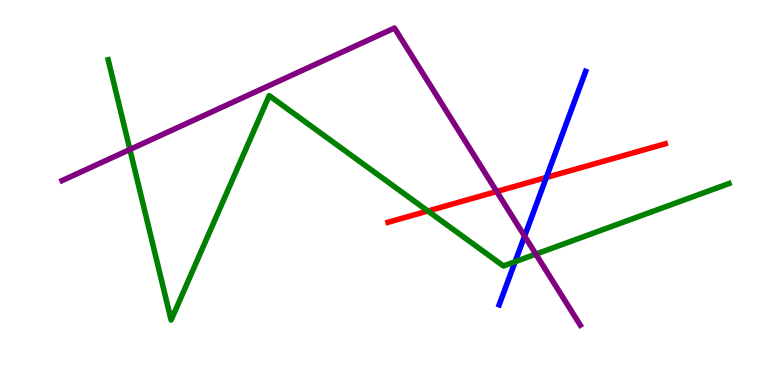[{'lines': ['blue', 'red'], 'intersections': [{'x': 7.05, 'y': 5.39}]}, {'lines': ['green', 'red'], 'intersections': [{'x': 5.52, 'y': 4.52}]}, {'lines': ['purple', 'red'], 'intersections': [{'x': 6.41, 'y': 5.03}]}, {'lines': ['blue', 'green'], 'intersections': [{'x': 6.65, 'y': 3.2}]}, {'lines': ['blue', 'purple'], 'intersections': [{'x': 6.77, 'y': 3.87}]}, {'lines': ['green', 'purple'], 'intersections': [{'x': 1.68, 'y': 6.12}, {'x': 6.91, 'y': 3.4}]}]